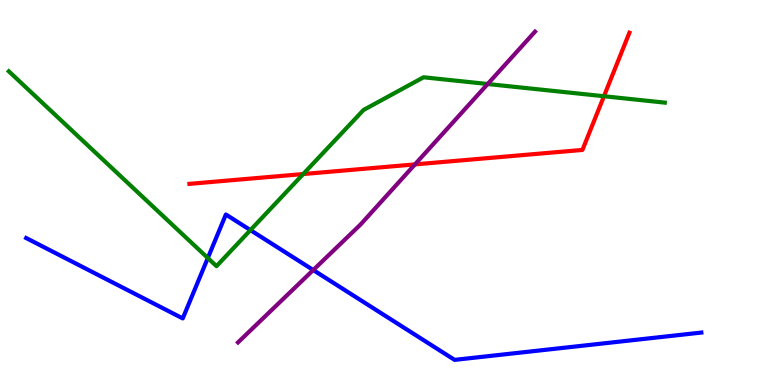[{'lines': ['blue', 'red'], 'intersections': []}, {'lines': ['green', 'red'], 'intersections': [{'x': 3.91, 'y': 5.48}, {'x': 7.79, 'y': 7.5}]}, {'lines': ['purple', 'red'], 'intersections': [{'x': 5.35, 'y': 5.73}]}, {'lines': ['blue', 'green'], 'intersections': [{'x': 2.68, 'y': 3.3}, {'x': 3.23, 'y': 4.02}]}, {'lines': ['blue', 'purple'], 'intersections': [{'x': 4.04, 'y': 2.99}]}, {'lines': ['green', 'purple'], 'intersections': [{'x': 6.29, 'y': 7.82}]}]